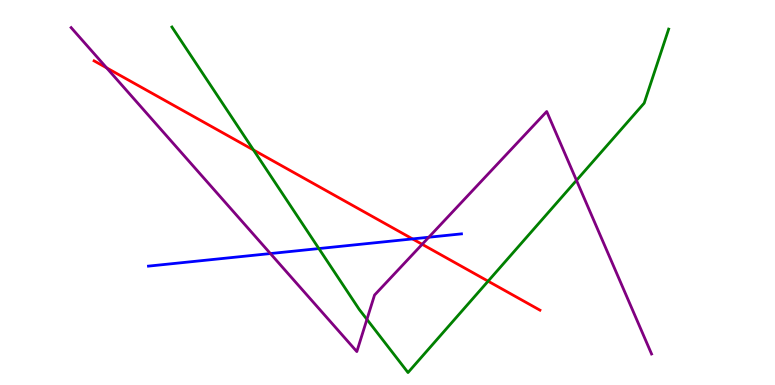[{'lines': ['blue', 'red'], 'intersections': [{'x': 5.32, 'y': 3.79}]}, {'lines': ['green', 'red'], 'intersections': [{'x': 3.27, 'y': 6.1}, {'x': 6.3, 'y': 2.7}]}, {'lines': ['purple', 'red'], 'intersections': [{'x': 1.38, 'y': 8.24}, {'x': 5.45, 'y': 3.65}]}, {'lines': ['blue', 'green'], 'intersections': [{'x': 4.11, 'y': 3.54}]}, {'lines': ['blue', 'purple'], 'intersections': [{'x': 3.49, 'y': 3.41}, {'x': 5.53, 'y': 3.84}]}, {'lines': ['green', 'purple'], 'intersections': [{'x': 4.73, 'y': 1.7}, {'x': 7.44, 'y': 5.32}]}]